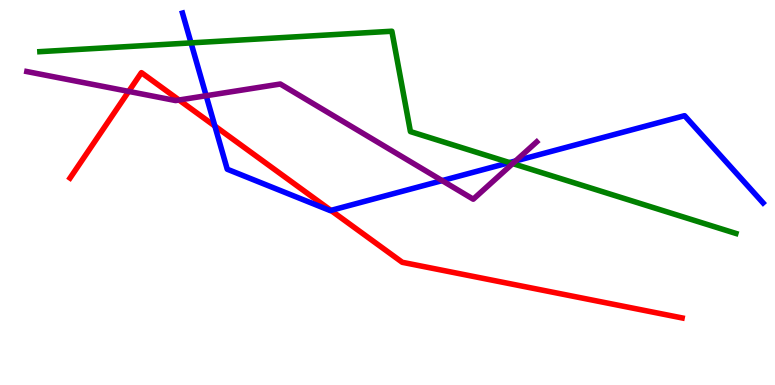[{'lines': ['blue', 'red'], 'intersections': [{'x': 2.77, 'y': 6.73}, {'x': 4.27, 'y': 4.53}]}, {'lines': ['green', 'red'], 'intersections': []}, {'lines': ['purple', 'red'], 'intersections': [{'x': 1.66, 'y': 7.63}, {'x': 2.31, 'y': 7.4}]}, {'lines': ['blue', 'green'], 'intersections': [{'x': 2.46, 'y': 8.89}, {'x': 6.57, 'y': 5.78}]}, {'lines': ['blue', 'purple'], 'intersections': [{'x': 2.66, 'y': 7.51}, {'x': 5.7, 'y': 5.31}, {'x': 6.65, 'y': 5.82}]}, {'lines': ['green', 'purple'], 'intersections': [{'x': 6.62, 'y': 5.75}]}]